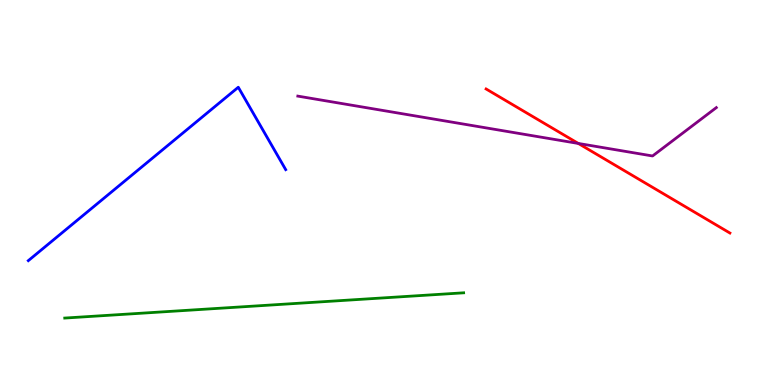[{'lines': ['blue', 'red'], 'intersections': []}, {'lines': ['green', 'red'], 'intersections': []}, {'lines': ['purple', 'red'], 'intersections': [{'x': 7.46, 'y': 6.27}]}, {'lines': ['blue', 'green'], 'intersections': []}, {'lines': ['blue', 'purple'], 'intersections': []}, {'lines': ['green', 'purple'], 'intersections': []}]